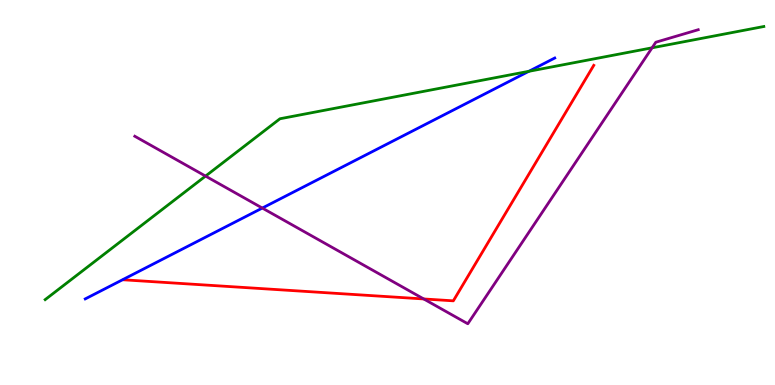[{'lines': ['blue', 'red'], 'intersections': []}, {'lines': ['green', 'red'], 'intersections': []}, {'lines': ['purple', 'red'], 'intersections': [{'x': 5.47, 'y': 2.24}]}, {'lines': ['blue', 'green'], 'intersections': [{'x': 6.82, 'y': 8.15}]}, {'lines': ['blue', 'purple'], 'intersections': [{'x': 3.38, 'y': 4.6}]}, {'lines': ['green', 'purple'], 'intersections': [{'x': 2.65, 'y': 5.43}, {'x': 8.41, 'y': 8.76}]}]